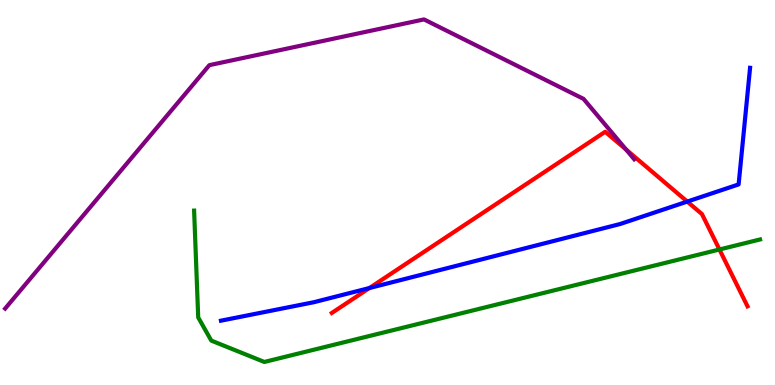[{'lines': ['blue', 'red'], 'intersections': [{'x': 4.77, 'y': 2.52}, {'x': 8.87, 'y': 4.76}]}, {'lines': ['green', 'red'], 'intersections': [{'x': 9.28, 'y': 3.52}]}, {'lines': ['purple', 'red'], 'intersections': [{'x': 8.08, 'y': 6.12}]}, {'lines': ['blue', 'green'], 'intersections': []}, {'lines': ['blue', 'purple'], 'intersections': []}, {'lines': ['green', 'purple'], 'intersections': []}]